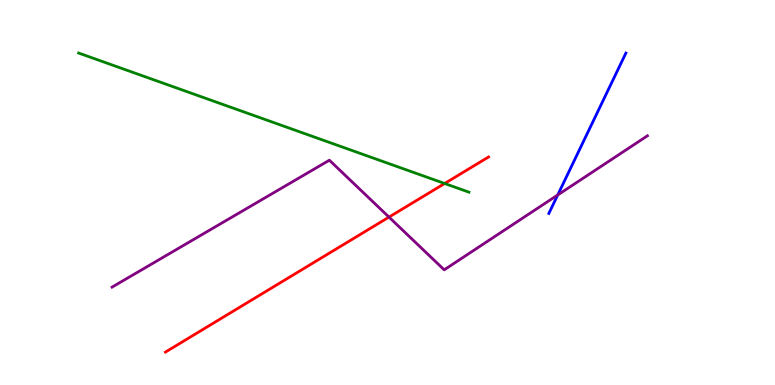[{'lines': ['blue', 'red'], 'intersections': []}, {'lines': ['green', 'red'], 'intersections': [{'x': 5.74, 'y': 5.23}]}, {'lines': ['purple', 'red'], 'intersections': [{'x': 5.02, 'y': 4.36}]}, {'lines': ['blue', 'green'], 'intersections': []}, {'lines': ['blue', 'purple'], 'intersections': [{'x': 7.2, 'y': 4.94}]}, {'lines': ['green', 'purple'], 'intersections': []}]